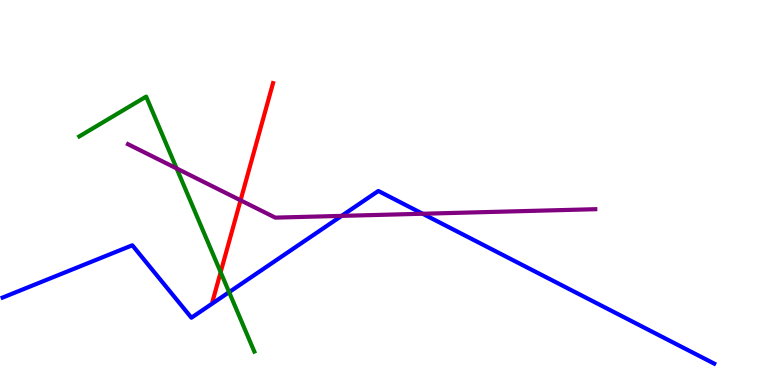[{'lines': ['blue', 'red'], 'intersections': []}, {'lines': ['green', 'red'], 'intersections': [{'x': 2.85, 'y': 2.93}]}, {'lines': ['purple', 'red'], 'intersections': [{'x': 3.1, 'y': 4.8}]}, {'lines': ['blue', 'green'], 'intersections': [{'x': 2.96, 'y': 2.41}]}, {'lines': ['blue', 'purple'], 'intersections': [{'x': 4.41, 'y': 4.39}, {'x': 5.45, 'y': 4.45}]}, {'lines': ['green', 'purple'], 'intersections': [{'x': 2.28, 'y': 5.62}]}]